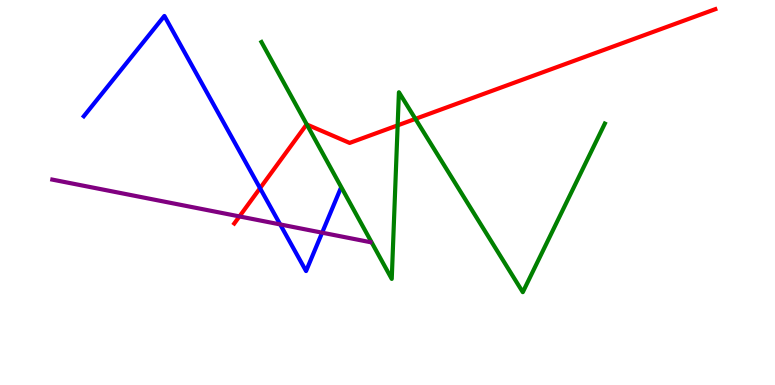[{'lines': ['blue', 'red'], 'intersections': [{'x': 3.36, 'y': 5.11}]}, {'lines': ['green', 'red'], 'intersections': [{'x': 3.96, 'y': 6.77}, {'x': 5.13, 'y': 6.74}, {'x': 5.36, 'y': 6.91}]}, {'lines': ['purple', 'red'], 'intersections': [{'x': 3.09, 'y': 4.38}]}, {'lines': ['blue', 'green'], 'intersections': []}, {'lines': ['blue', 'purple'], 'intersections': [{'x': 3.62, 'y': 4.17}, {'x': 4.16, 'y': 3.96}]}, {'lines': ['green', 'purple'], 'intersections': []}]